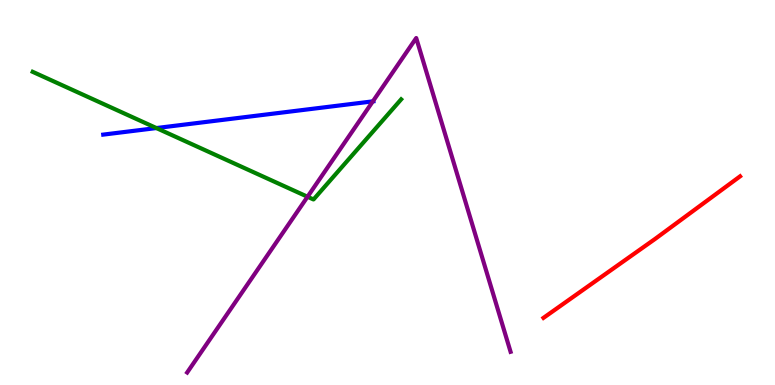[{'lines': ['blue', 'red'], 'intersections': []}, {'lines': ['green', 'red'], 'intersections': []}, {'lines': ['purple', 'red'], 'intersections': []}, {'lines': ['blue', 'green'], 'intersections': [{'x': 2.02, 'y': 6.67}]}, {'lines': ['blue', 'purple'], 'intersections': [{'x': 4.81, 'y': 7.37}]}, {'lines': ['green', 'purple'], 'intersections': [{'x': 3.97, 'y': 4.89}]}]